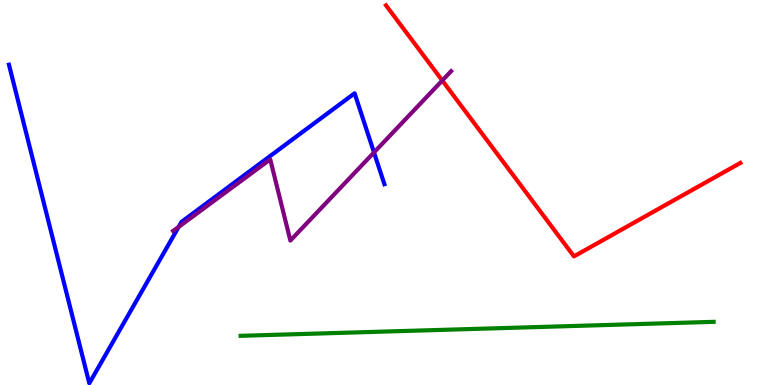[{'lines': ['blue', 'red'], 'intersections': []}, {'lines': ['green', 'red'], 'intersections': []}, {'lines': ['purple', 'red'], 'intersections': [{'x': 5.71, 'y': 7.91}]}, {'lines': ['blue', 'green'], 'intersections': []}, {'lines': ['blue', 'purple'], 'intersections': [{'x': 2.3, 'y': 4.11}, {'x': 4.83, 'y': 6.04}]}, {'lines': ['green', 'purple'], 'intersections': []}]